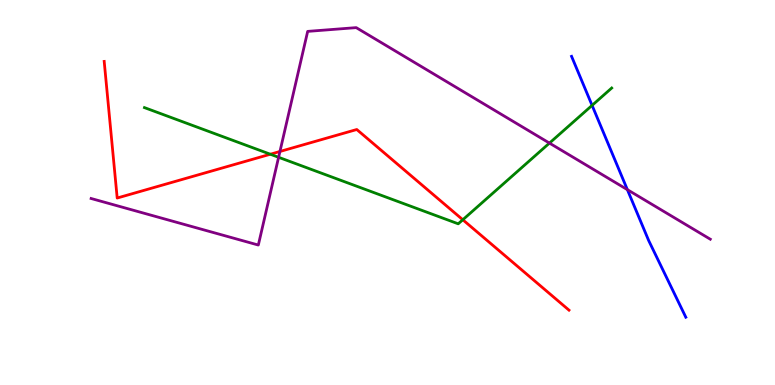[{'lines': ['blue', 'red'], 'intersections': []}, {'lines': ['green', 'red'], 'intersections': [{'x': 3.49, 'y': 5.99}, {'x': 5.97, 'y': 4.29}]}, {'lines': ['purple', 'red'], 'intersections': [{'x': 3.61, 'y': 6.07}]}, {'lines': ['blue', 'green'], 'intersections': [{'x': 7.64, 'y': 7.26}]}, {'lines': ['blue', 'purple'], 'intersections': [{'x': 8.1, 'y': 5.07}]}, {'lines': ['green', 'purple'], 'intersections': [{'x': 3.59, 'y': 5.91}, {'x': 7.09, 'y': 6.28}]}]